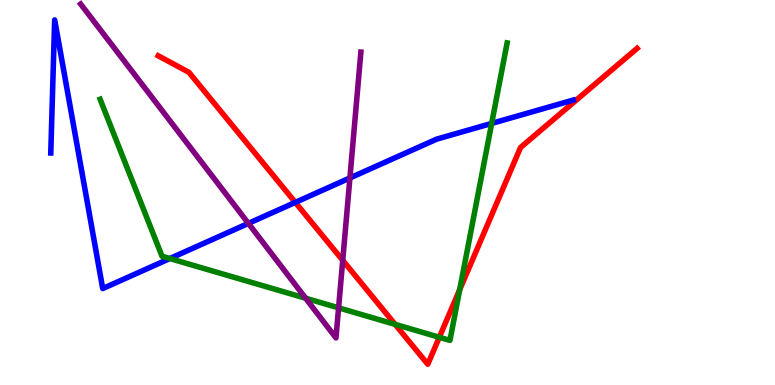[{'lines': ['blue', 'red'], 'intersections': [{'x': 3.81, 'y': 4.74}]}, {'lines': ['green', 'red'], 'intersections': [{'x': 5.1, 'y': 1.57}, {'x': 5.67, 'y': 1.24}, {'x': 5.93, 'y': 2.48}]}, {'lines': ['purple', 'red'], 'intersections': [{'x': 4.42, 'y': 3.24}]}, {'lines': ['blue', 'green'], 'intersections': [{'x': 2.19, 'y': 3.28}, {'x': 6.34, 'y': 6.79}]}, {'lines': ['blue', 'purple'], 'intersections': [{'x': 3.21, 'y': 4.2}, {'x': 4.51, 'y': 5.38}]}, {'lines': ['green', 'purple'], 'intersections': [{'x': 3.94, 'y': 2.25}, {'x': 4.37, 'y': 2.0}]}]